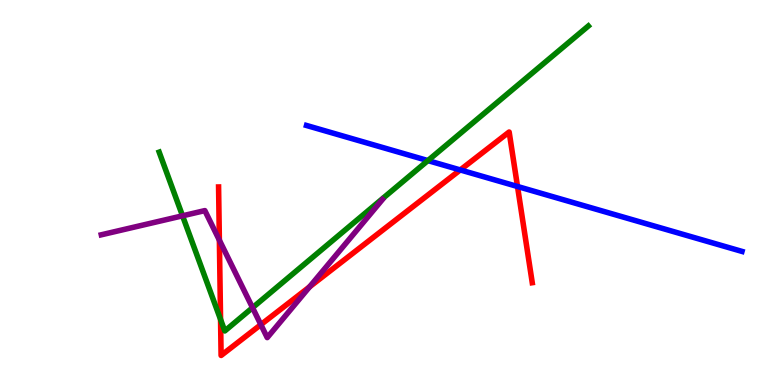[{'lines': ['blue', 'red'], 'intersections': [{'x': 5.94, 'y': 5.59}, {'x': 6.68, 'y': 5.16}]}, {'lines': ['green', 'red'], 'intersections': [{'x': 2.85, 'y': 1.7}]}, {'lines': ['purple', 'red'], 'intersections': [{'x': 2.83, 'y': 3.76}, {'x': 3.37, 'y': 1.57}, {'x': 3.99, 'y': 2.55}]}, {'lines': ['blue', 'green'], 'intersections': [{'x': 5.52, 'y': 5.83}]}, {'lines': ['blue', 'purple'], 'intersections': []}, {'lines': ['green', 'purple'], 'intersections': [{'x': 2.36, 'y': 4.39}, {'x': 3.26, 'y': 2.01}]}]